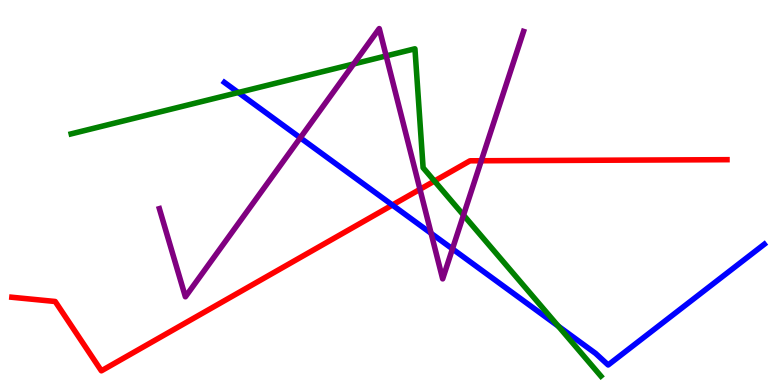[{'lines': ['blue', 'red'], 'intersections': [{'x': 5.06, 'y': 4.67}]}, {'lines': ['green', 'red'], 'intersections': [{'x': 5.61, 'y': 5.3}]}, {'lines': ['purple', 'red'], 'intersections': [{'x': 5.42, 'y': 5.08}, {'x': 6.21, 'y': 5.82}]}, {'lines': ['blue', 'green'], 'intersections': [{'x': 3.07, 'y': 7.6}, {'x': 7.2, 'y': 1.53}]}, {'lines': ['blue', 'purple'], 'intersections': [{'x': 3.87, 'y': 6.42}, {'x': 5.56, 'y': 3.94}, {'x': 5.84, 'y': 3.53}]}, {'lines': ['green', 'purple'], 'intersections': [{'x': 4.56, 'y': 8.34}, {'x': 4.98, 'y': 8.55}, {'x': 5.98, 'y': 4.41}]}]